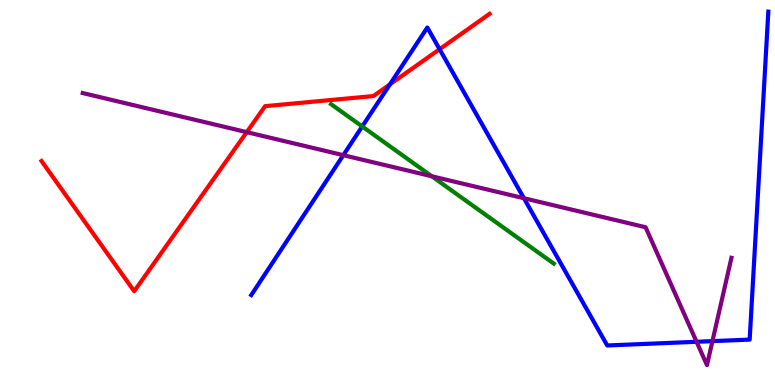[{'lines': ['blue', 'red'], 'intersections': [{'x': 5.03, 'y': 7.81}, {'x': 5.67, 'y': 8.72}]}, {'lines': ['green', 'red'], 'intersections': []}, {'lines': ['purple', 'red'], 'intersections': [{'x': 3.18, 'y': 6.57}]}, {'lines': ['blue', 'green'], 'intersections': [{'x': 4.67, 'y': 6.72}]}, {'lines': ['blue', 'purple'], 'intersections': [{'x': 4.43, 'y': 5.97}, {'x': 6.76, 'y': 4.85}, {'x': 8.99, 'y': 1.12}, {'x': 9.19, 'y': 1.14}]}, {'lines': ['green', 'purple'], 'intersections': [{'x': 5.57, 'y': 5.42}]}]